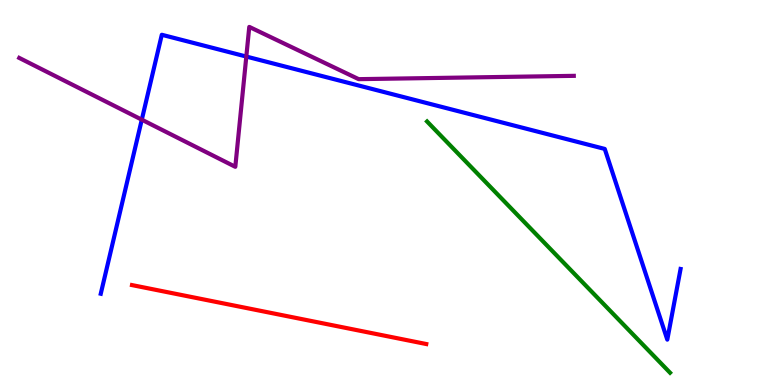[{'lines': ['blue', 'red'], 'intersections': []}, {'lines': ['green', 'red'], 'intersections': []}, {'lines': ['purple', 'red'], 'intersections': []}, {'lines': ['blue', 'green'], 'intersections': []}, {'lines': ['blue', 'purple'], 'intersections': [{'x': 1.83, 'y': 6.89}, {'x': 3.18, 'y': 8.53}]}, {'lines': ['green', 'purple'], 'intersections': []}]